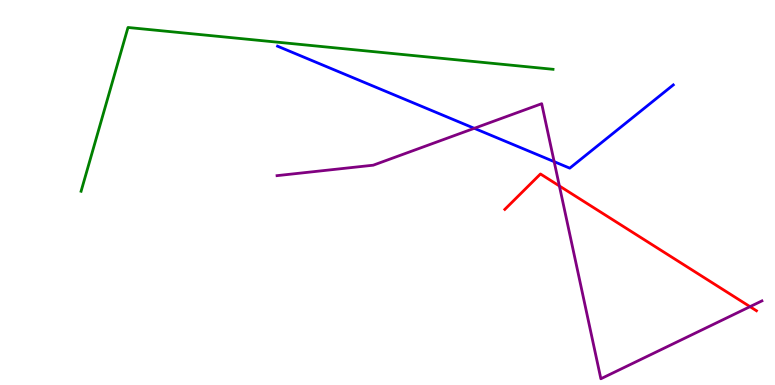[{'lines': ['blue', 'red'], 'intersections': []}, {'lines': ['green', 'red'], 'intersections': []}, {'lines': ['purple', 'red'], 'intersections': [{'x': 7.22, 'y': 5.17}, {'x': 9.68, 'y': 2.03}]}, {'lines': ['blue', 'green'], 'intersections': []}, {'lines': ['blue', 'purple'], 'intersections': [{'x': 6.12, 'y': 6.67}, {'x': 7.15, 'y': 5.8}]}, {'lines': ['green', 'purple'], 'intersections': []}]